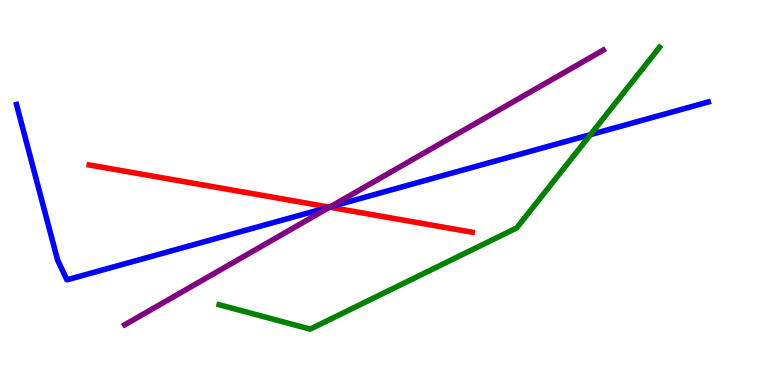[{'lines': ['blue', 'red'], 'intersections': [{'x': 4.25, 'y': 4.62}]}, {'lines': ['green', 'red'], 'intersections': []}, {'lines': ['purple', 'red'], 'intersections': [{'x': 4.25, 'y': 4.62}]}, {'lines': ['blue', 'green'], 'intersections': [{'x': 7.62, 'y': 6.5}]}, {'lines': ['blue', 'purple'], 'intersections': [{'x': 4.26, 'y': 4.63}]}, {'lines': ['green', 'purple'], 'intersections': []}]